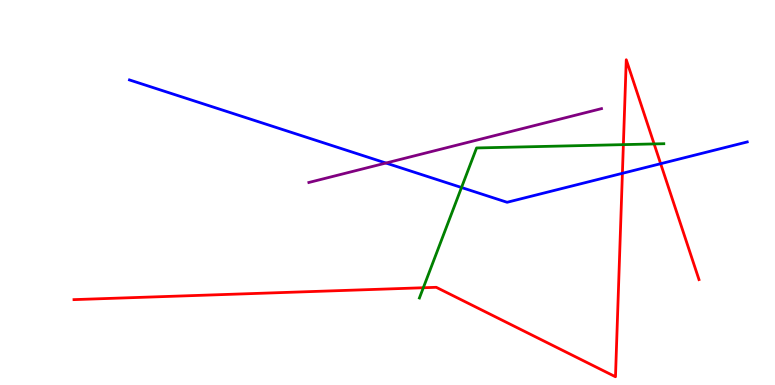[{'lines': ['blue', 'red'], 'intersections': [{'x': 8.03, 'y': 5.5}, {'x': 8.52, 'y': 5.75}]}, {'lines': ['green', 'red'], 'intersections': [{'x': 5.46, 'y': 2.53}, {'x': 8.04, 'y': 6.24}, {'x': 8.44, 'y': 6.26}]}, {'lines': ['purple', 'red'], 'intersections': []}, {'lines': ['blue', 'green'], 'intersections': [{'x': 5.95, 'y': 5.13}]}, {'lines': ['blue', 'purple'], 'intersections': [{'x': 4.98, 'y': 5.77}]}, {'lines': ['green', 'purple'], 'intersections': []}]